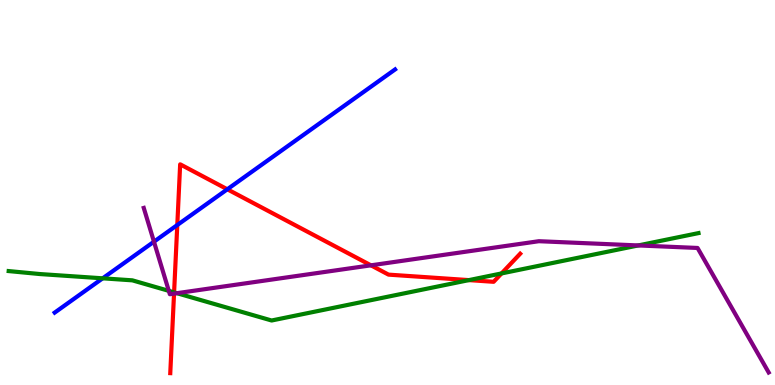[{'lines': ['blue', 'red'], 'intersections': [{'x': 2.29, 'y': 4.16}, {'x': 2.93, 'y': 5.08}]}, {'lines': ['green', 'red'], 'intersections': [{'x': 2.25, 'y': 2.41}, {'x': 6.05, 'y': 2.72}, {'x': 6.47, 'y': 2.9}]}, {'lines': ['purple', 'red'], 'intersections': [{'x': 2.25, 'y': 2.37}, {'x': 4.79, 'y': 3.11}]}, {'lines': ['blue', 'green'], 'intersections': [{'x': 1.32, 'y': 2.77}]}, {'lines': ['blue', 'purple'], 'intersections': [{'x': 1.99, 'y': 3.72}]}, {'lines': ['green', 'purple'], 'intersections': [{'x': 2.18, 'y': 2.45}, {'x': 2.28, 'y': 2.38}, {'x': 8.24, 'y': 3.63}]}]